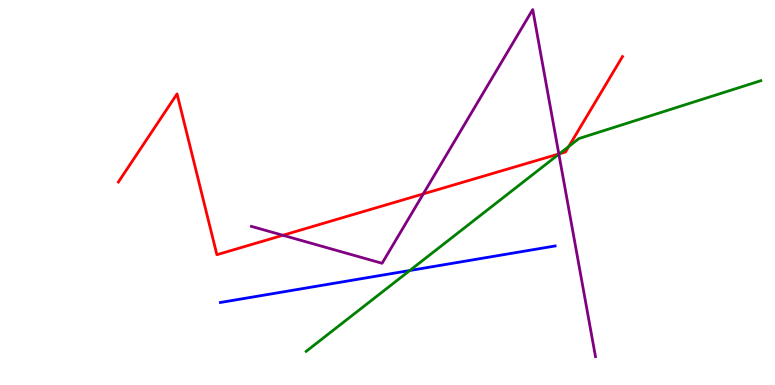[{'lines': ['blue', 'red'], 'intersections': []}, {'lines': ['green', 'red'], 'intersections': [{'x': 7.22, 'y': 6.01}, {'x': 7.34, 'y': 6.2}]}, {'lines': ['purple', 'red'], 'intersections': [{'x': 3.65, 'y': 3.89}, {'x': 5.46, 'y': 4.96}, {'x': 7.21, 'y': 6.0}]}, {'lines': ['blue', 'green'], 'intersections': [{'x': 5.29, 'y': 2.97}]}, {'lines': ['blue', 'purple'], 'intersections': []}, {'lines': ['green', 'purple'], 'intersections': [{'x': 7.21, 'y': 6.0}]}]